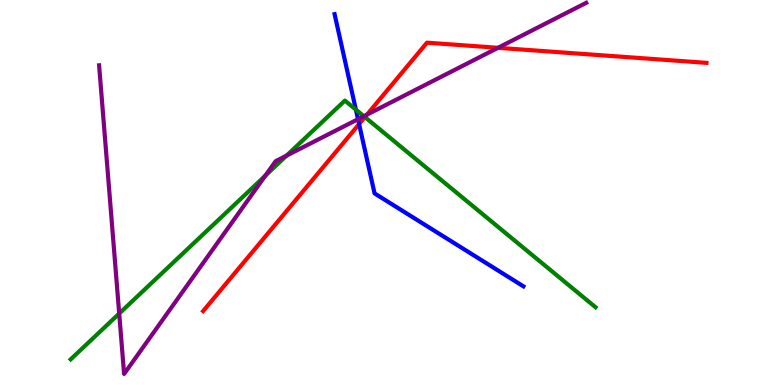[{'lines': ['blue', 'red'], 'intersections': [{'x': 4.63, 'y': 6.78}]}, {'lines': ['green', 'red'], 'intersections': [{'x': 4.71, 'y': 6.96}]}, {'lines': ['purple', 'red'], 'intersections': [{'x': 4.74, 'y': 7.02}, {'x': 6.43, 'y': 8.76}]}, {'lines': ['blue', 'green'], 'intersections': [{'x': 4.59, 'y': 7.15}]}, {'lines': ['blue', 'purple'], 'intersections': [{'x': 4.62, 'y': 6.9}]}, {'lines': ['green', 'purple'], 'intersections': [{'x': 1.54, 'y': 1.86}, {'x': 3.42, 'y': 5.44}, {'x': 3.7, 'y': 5.96}, {'x': 4.69, 'y': 6.98}]}]